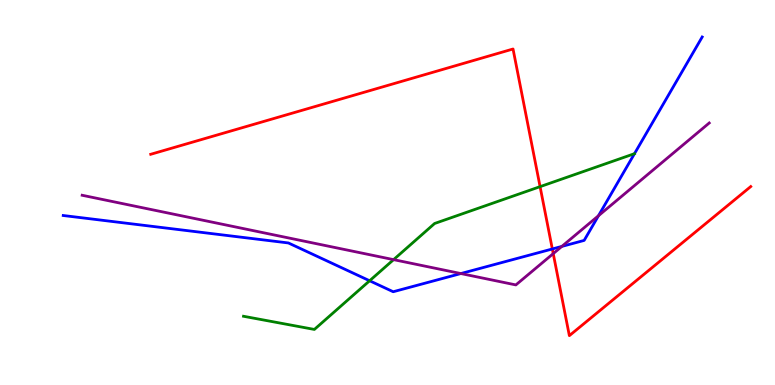[{'lines': ['blue', 'red'], 'intersections': [{'x': 7.13, 'y': 3.53}]}, {'lines': ['green', 'red'], 'intersections': [{'x': 6.97, 'y': 5.15}]}, {'lines': ['purple', 'red'], 'intersections': [{'x': 7.14, 'y': 3.41}]}, {'lines': ['blue', 'green'], 'intersections': [{'x': 4.77, 'y': 2.71}]}, {'lines': ['blue', 'purple'], 'intersections': [{'x': 5.95, 'y': 2.89}, {'x': 7.25, 'y': 3.6}, {'x': 7.72, 'y': 4.4}]}, {'lines': ['green', 'purple'], 'intersections': [{'x': 5.08, 'y': 3.26}]}]